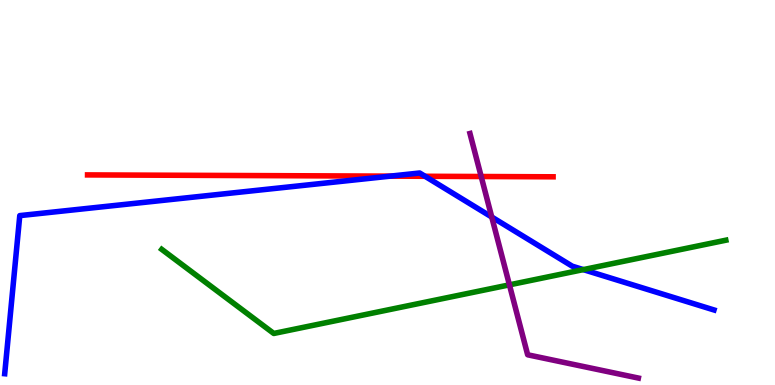[{'lines': ['blue', 'red'], 'intersections': [{'x': 5.04, 'y': 5.42}, {'x': 5.48, 'y': 5.42}]}, {'lines': ['green', 'red'], 'intersections': []}, {'lines': ['purple', 'red'], 'intersections': [{'x': 6.21, 'y': 5.42}]}, {'lines': ['blue', 'green'], 'intersections': [{'x': 7.53, 'y': 3.0}]}, {'lines': ['blue', 'purple'], 'intersections': [{'x': 6.35, 'y': 4.36}]}, {'lines': ['green', 'purple'], 'intersections': [{'x': 6.57, 'y': 2.6}]}]